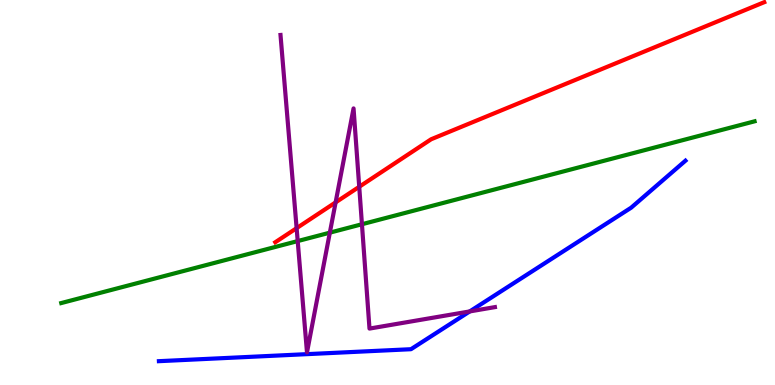[{'lines': ['blue', 'red'], 'intersections': []}, {'lines': ['green', 'red'], 'intersections': []}, {'lines': ['purple', 'red'], 'intersections': [{'x': 3.83, 'y': 4.07}, {'x': 4.33, 'y': 4.74}, {'x': 4.64, 'y': 5.15}]}, {'lines': ['blue', 'green'], 'intersections': []}, {'lines': ['blue', 'purple'], 'intersections': [{'x': 6.06, 'y': 1.91}]}, {'lines': ['green', 'purple'], 'intersections': [{'x': 3.84, 'y': 3.74}, {'x': 4.26, 'y': 3.96}, {'x': 4.67, 'y': 4.18}]}]